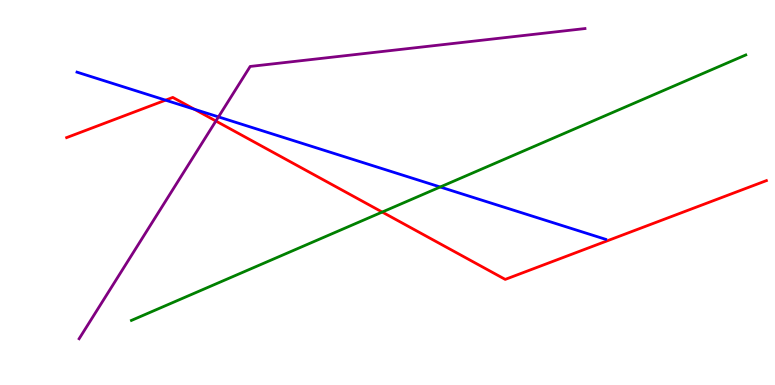[{'lines': ['blue', 'red'], 'intersections': [{'x': 2.14, 'y': 7.4}, {'x': 2.51, 'y': 7.16}]}, {'lines': ['green', 'red'], 'intersections': [{'x': 4.93, 'y': 4.49}]}, {'lines': ['purple', 'red'], 'intersections': [{'x': 2.79, 'y': 6.86}]}, {'lines': ['blue', 'green'], 'intersections': [{'x': 5.68, 'y': 5.14}]}, {'lines': ['blue', 'purple'], 'intersections': [{'x': 2.82, 'y': 6.96}]}, {'lines': ['green', 'purple'], 'intersections': []}]